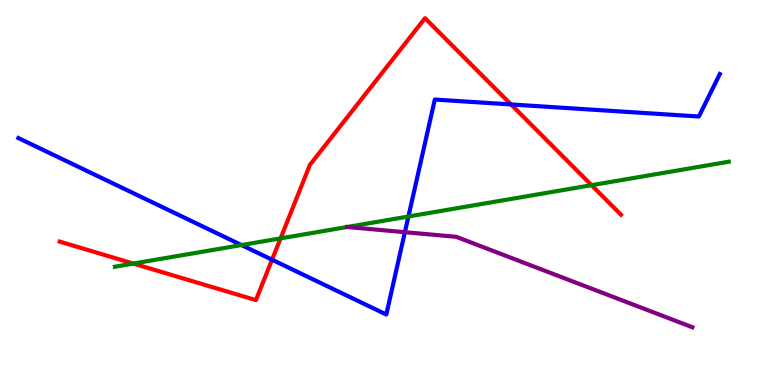[{'lines': ['blue', 'red'], 'intersections': [{'x': 3.51, 'y': 3.25}, {'x': 6.59, 'y': 7.29}]}, {'lines': ['green', 'red'], 'intersections': [{'x': 1.72, 'y': 3.15}, {'x': 3.62, 'y': 3.81}, {'x': 7.63, 'y': 5.19}]}, {'lines': ['purple', 'red'], 'intersections': []}, {'lines': ['blue', 'green'], 'intersections': [{'x': 3.12, 'y': 3.63}, {'x': 5.27, 'y': 4.38}]}, {'lines': ['blue', 'purple'], 'intersections': [{'x': 5.22, 'y': 3.97}]}, {'lines': ['green', 'purple'], 'intersections': [{'x': 4.48, 'y': 4.1}]}]